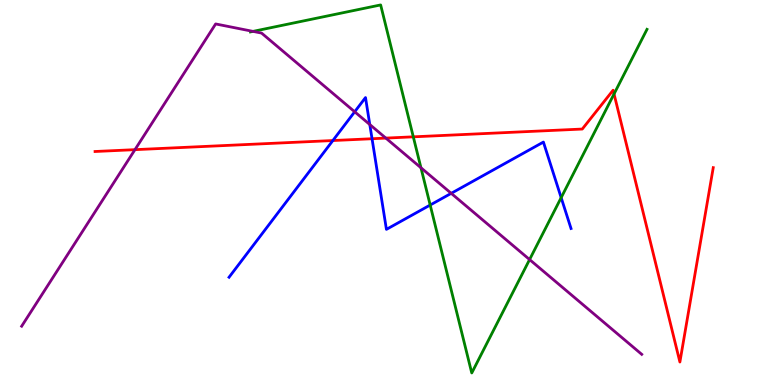[{'lines': ['blue', 'red'], 'intersections': [{'x': 4.29, 'y': 6.35}, {'x': 4.8, 'y': 6.4}]}, {'lines': ['green', 'red'], 'intersections': [{'x': 5.33, 'y': 6.45}, {'x': 7.92, 'y': 7.56}]}, {'lines': ['purple', 'red'], 'intersections': [{'x': 1.74, 'y': 6.11}, {'x': 4.98, 'y': 6.41}]}, {'lines': ['blue', 'green'], 'intersections': [{'x': 5.55, 'y': 4.67}, {'x': 7.24, 'y': 4.87}]}, {'lines': ['blue', 'purple'], 'intersections': [{'x': 4.58, 'y': 7.1}, {'x': 4.77, 'y': 6.77}, {'x': 5.82, 'y': 4.98}]}, {'lines': ['green', 'purple'], 'intersections': [{'x': 3.26, 'y': 9.18}, {'x': 5.43, 'y': 5.64}, {'x': 6.83, 'y': 3.26}]}]